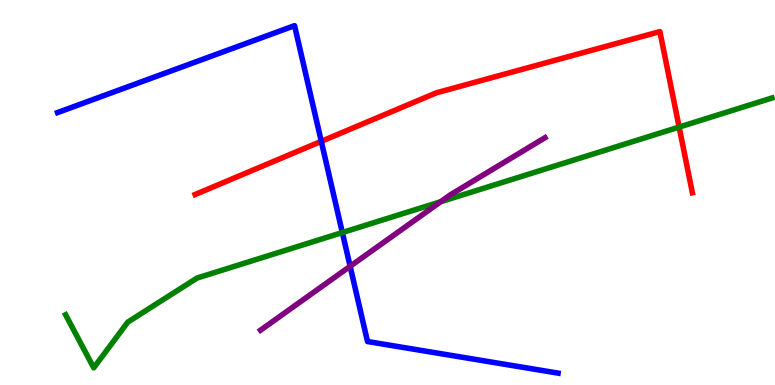[{'lines': ['blue', 'red'], 'intersections': [{'x': 4.15, 'y': 6.33}]}, {'lines': ['green', 'red'], 'intersections': [{'x': 8.76, 'y': 6.7}]}, {'lines': ['purple', 'red'], 'intersections': []}, {'lines': ['blue', 'green'], 'intersections': [{'x': 4.42, 'y': 3.96}]}, {'lines': ['blue', 'purple'], 'intersections': [{'x': 4.52, 'y': 3.08}]}, {'lines': ['green', 'purple'], 'intersections': [{'x': 5.69, 'y': 4.76}]}]